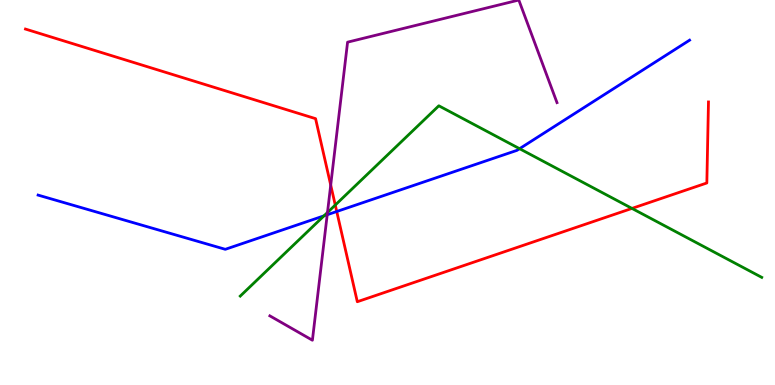[{'lines': ['blue', 'red'], 'intersections': [{'x': 4.35, 'y': 4.51}]}, {'lines': ['green', 'red'], 'intersections': [{'x': 4.33, 'y': 4.67}, {'x': 8.15, 'y': 4.59}]}, {'lines': ['purple', 'red'], 'intersections': [{'x': 4.27, 'y': 5.19}]}, {'lines': ['blue', 'green'], 'intersections': [{'x': 4.18, 'y': 4.39}, {'x': 6.7, 'y': 6.14}]}, {'lines': ['blue', 'purple'], 'intersections': [{'x': 4.22, 'y': 4.42}]}, {'lines': ['green', 'purple'], 'intersections': [{'x': 4.23, 'y': 4.48}]}]